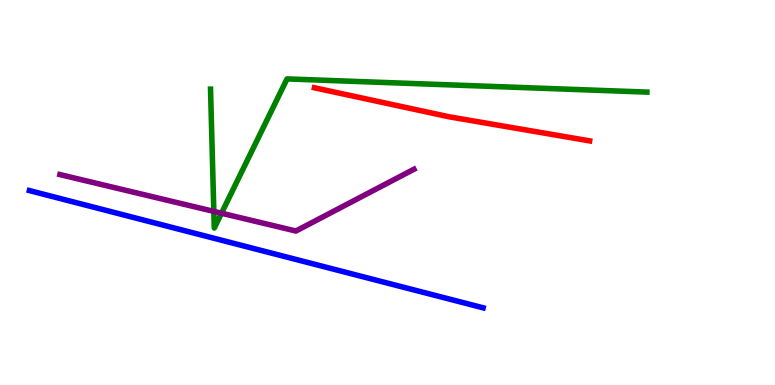[{'lines': ['blue', 'red'], 'intersections': []}, {'lines': ['green', 'red'], 'intersections': []}, {'lines': ['purple', 'red'], 'intersections': []}, {'lines': ['blue', 'green'], 'intersections': []}, {'lines': ['blue', 'purple'], 'intersections': []}, {'lines': ['green', 'purple'], 'intersections': [{'x': 2.76, 'y': 4.51}, {'x': 2.86, 'y': 4.46}]}]